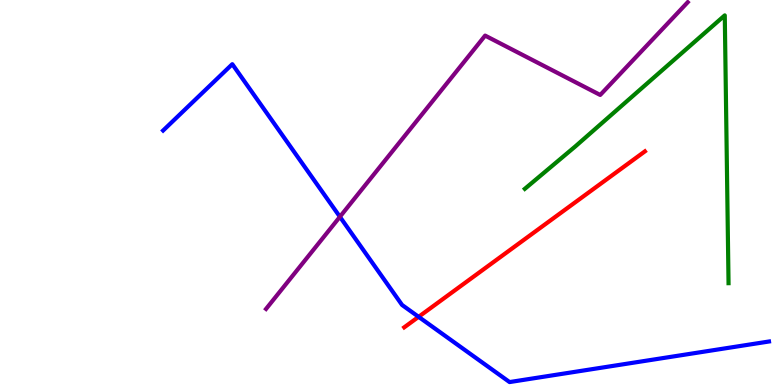[{'lines': ['blue', 'red'], 'intersections': [{'x': 5.4, 'y': 1.77}]}, {'lines': ['green', 'red'], 'intersections': []}, {'lines': ['purple', 'red'], 'intersections': []}, {'lines': ['blue', 'green'], 'intersections': []}, {'lines': ['blue', 'purple'], 'intersections': [{'x': 4.39, 'y': 4.37}]}, {'lines': ['green', 'purple'], 'intersections': []}]